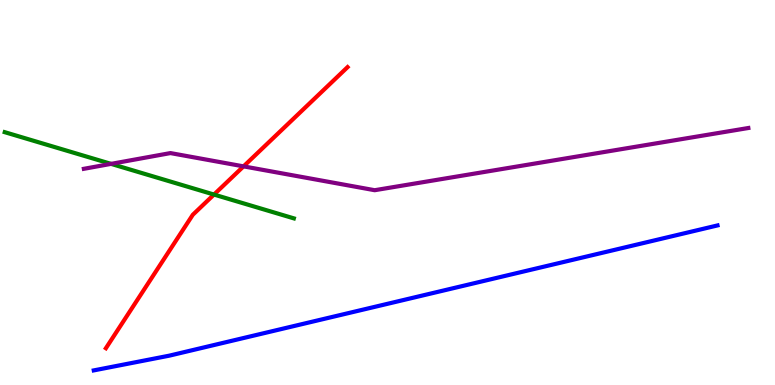[{'lines': ['blue', 'red'], 'intersections': []}, {'lines': ['green', 'red'], 'intersections': [{'x': 2.76, 'y': 4.95}]}, {'lines': ['purple', 'red'], 'intersections': [{'x': 3.14, 'y': 5.68}]}, {'lines': ['blue', 'green'], 'intersections': []}, {'lines': ['blue', 'purple'], 'intersections': []}, {'lines': ['green', 'purple'], 'intersections': [{'x': 1.43, 'y': 5.74}]}]